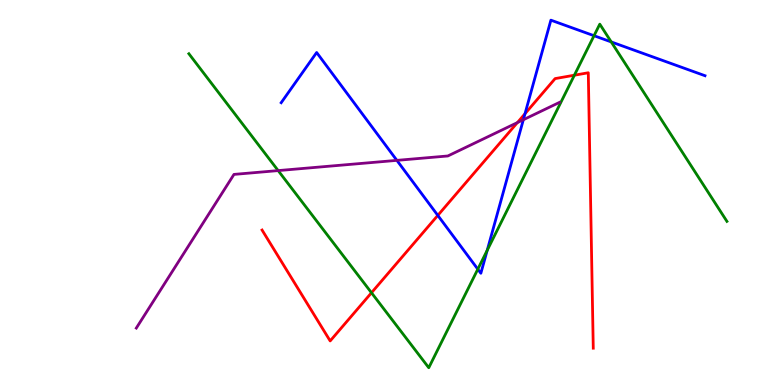[{'lines': ['blue', 'red'], 'intersections': [{'x': 5.65, 'y': 4.41}, {'x': 6.77, 'y': 7.05}]}, {'lines': ['green', 'red'], 'intersections': [{'x': 4.79, 'y': 2.4}, {'x': 7.41, 'y': 8.05}]}, {'lines': ['purple', 'red'], 'intersections': [{'x': 6.68, 'y': 6.82}]}, {'lines': ['blue', 'green'], 'intersections': [{'x': 6.17, 'y': 3.01}, {'x': 6.29, 'y': 3.5}, {'x': 7.66, 'y': 9.07}, {'x': 7.89, 'y': 8.91}]}, {'lines': ['blue', 'purple'], 'intersections': [{'x': 5.12, 'y': 5.83}, {'x': 6.75, 'y': 6.89}]}, {'lines': ['green', 'purple'], 'intersections': [{'x': 3.59, 'y': 5.57}]}]